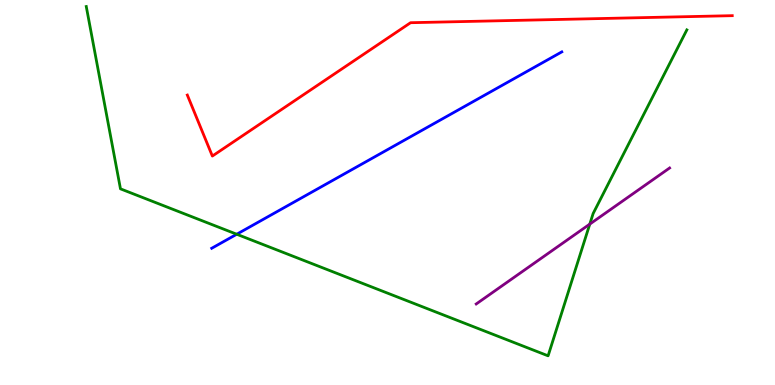[{'lines': ['blue', 'red'], 'intersections': []}, {'lines': ['green', 'red'], 'intersections': []}, {'lines': ['purple', 'red'], 'intersections': []}, {'lines': ['blue', 'green'], 'intersections': [{'x': 3.05, 'y': 3.92}]}, {'lines': ['blue', 'purple'], 'intersections': []}, {'lines': ['green', 'purple'], 'intersections': [{'x': 7.61, 'y': 4.18}]}]